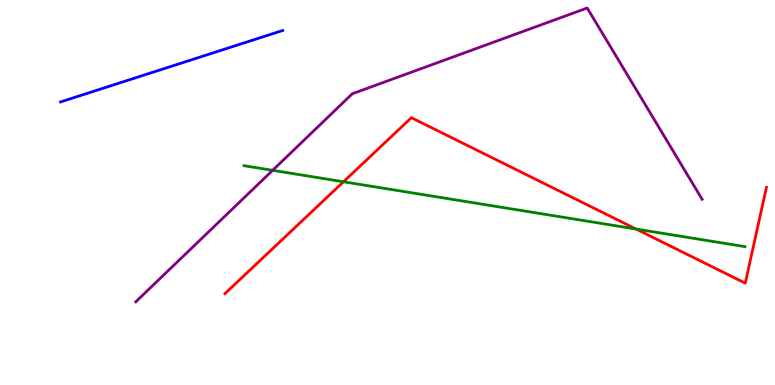[{'lines': ['blue', 'red'], 'intersections': []}, {'lines': ['green', 'red'], 'intersections': [{'x': 4.43, 'y': 5.28}, {'x': 8.21, 'y': 4.05}]}, {'lines': ['purple', 'red'], 'intersections': []}, {'lines': ['blue', 'green'], 'intersections': []}, {'lines': ['blue', 'purple'], 'intersections': []}, {'lines': ['green', 'purple'], 'intersections': [{'x': 3.52, 'y': 5.58}]}]